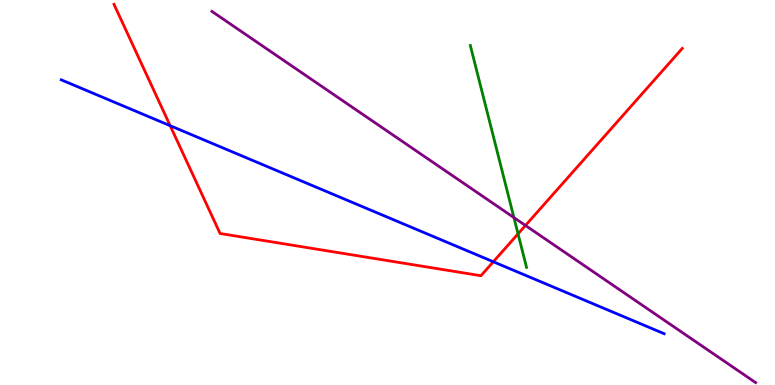[{'lines': ['blue', 'red'], 'intersections': [{'x': 2.2, 'y': 6.74}, {'x': 6.37, 'y': 3.2}]}, {'lines': ['green', 'red'], 'intersections': [{'x': 6.68, 'y': 3.93}]}, {'lines': ['purple', 'red'], 'intersections': [{'x': 6.78, 'y': 4.14}]}, {'lines': ['blue', 'green'], 'intersections': []}, {'lines': ['blue', 'purple'], 'intersections': []}, {'lines': ['green', 'purple'], 'intersections': [{'x': 6.63, 'y': 4.35}]}]